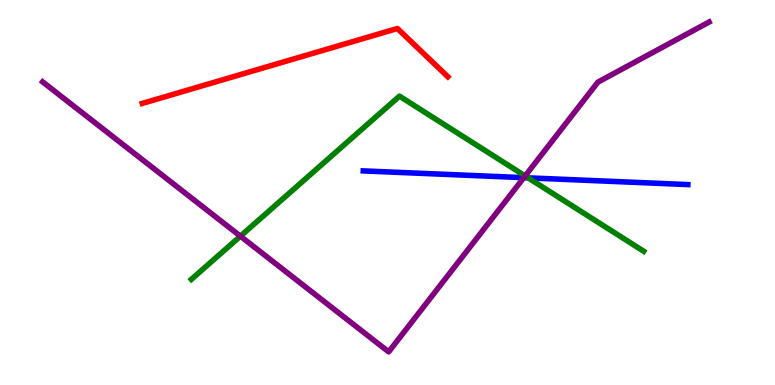[{'lines': ['blue', 'red'], 'intersections': []}, {'lines': ['green', 'red'], 'intersections': []}, {'lines': ['purple', 'red'], 'intersections': []}, {'lines': ['blue', 'green'], 'intersections': [{'x': 6.81, 'y': 5.38}]}, {'lines': ['blue', 'purple'], 'intersections': [{'x': 6.76, 'y': 5.39}]}, {'lines': ['green', 'purple'], 'intersections': [{'x': 3.1, 'y': 3.87}, {'x': 6.78, 'y': 5.43}]}]